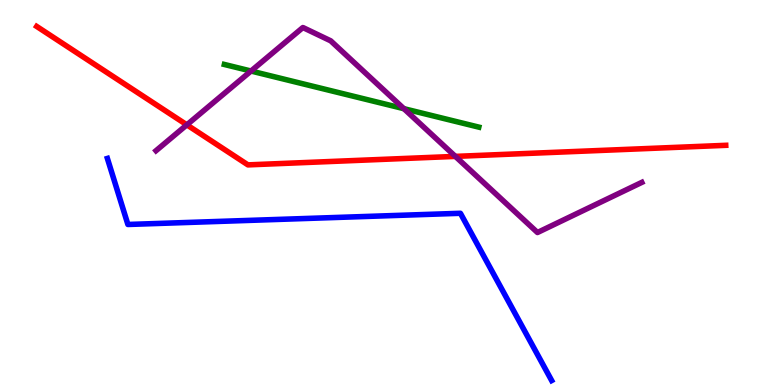[{'lines': ['blue', 'red'], 'intersections': []}, {'lines': ['green', 'red'], 'intersections': []}, {'lines': ['purple', 'red'], 'intersections': [{'x': 2.41, 'y': 6.76}, {'x': 5.88, 'y': 5.94}]}, {'lines': ['blue', 'green'], 'intersections': []}, {'lines': ['blue', 'purple'], 'intersections': []}, {'lines': ['green', 'purple'], 'intersections': [{'x': 3.24, 'y': 8.16}, {'x': 5.21, 'y': 7.18}]}]